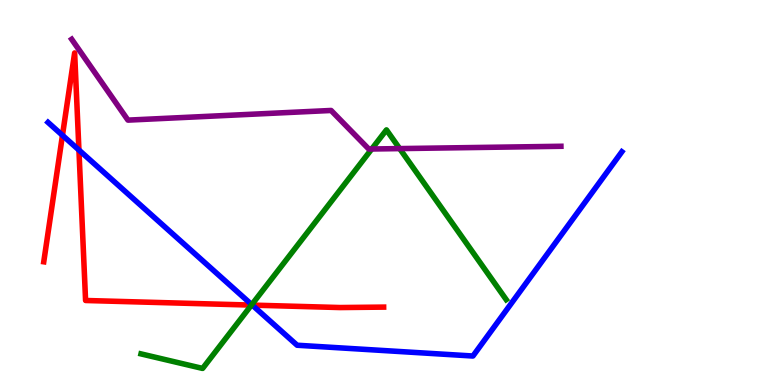[{'lines': ['blue', 'red'], 'intersections': [{'x': 0.806, 'y': 6.49}, {'x': 1.02, 'y': 6.1}, {'x': 3.26, 'y': 2.08}]}, {'lines': ['green', 'red'], 'intersections': [{'x': 3.24, 'y': 2.08}]}, {'lines': ['purple', 'red'], 'intersections': []}, {'lines': ['blue', 'green'], 'intersections': [{'x': 3.25, 'y': 2.09}]}, {'lines': ['blue', 'purple'], 'intersections': []}, {'lines': ['green', 'purple'], 'intersections': [{'x': 4.8, 'y': 6.13}, {'x': 5.16, 'y': 6.14}]}]